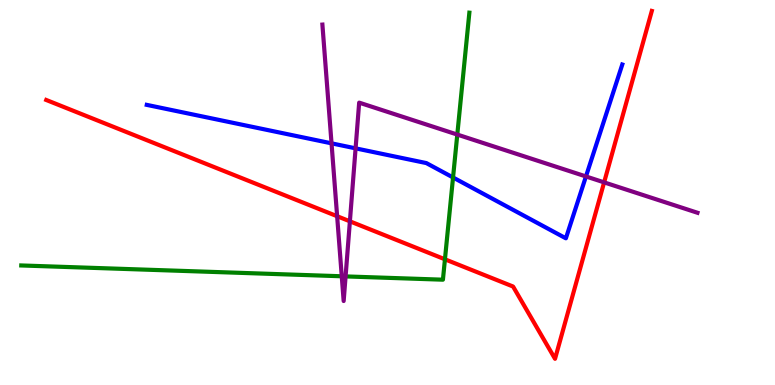[{'lines': ['blue', 'red'], 'intersections': []}, {'lines': ['green', 'red'], 'intersections': [{'x': 5.74, 'y': 3.26}]}, {'lines': ['purple', 'red'], 'intersections': [{'x': 4.35, 'y': 4.38}, {'x': 4.51, 'y': 4.25}, {'x': 7.8, 'y': 5.26}]}, {'lines': ['blue', 'green'], 'intersections': [{'x': 5.85, 'y': 5.39}]}, {'lines': ['blue', 'purple'], 'intersections': [{'x': 4.28, 'y': 6.28}, {'x': 4.59, 'y': 6.15}, {'x': 7.56, 'y': 5.42}]}, {'lines': ['green', 'purple'], 'intersections': [{'x': 4.41, 'y': 2.82}, {'x': 4.46, 'y': 2.82}, {'x': 5.9, 'y': 6.5}]}]